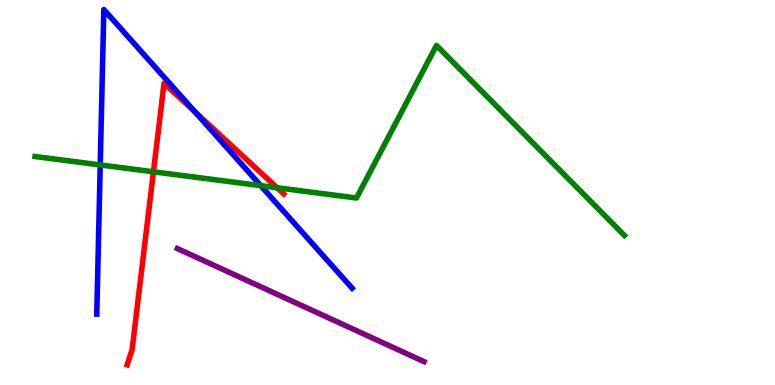[{'lines': ['blue', 'red'], 'intersections': [{'x': 2.52, 'y': 7.09}]}, {'lines': ['green', 'red'], 'intersections': [{'x': 1.98, 'y': 5.54}, {'x': 3.58, 'y': 5.12}]}, {'lines': ['purple', 'red'], 'intersections': []}, {'lines': ['blue', 'green'], 'intersections': [{'x': 1.29, 'y': 5.72}, {'x': 3.36, 'y': 5.18}]}, {'lines': ['blue', 'purple'], 'intersections': []}, {'lines': ['green', 'purple'], 'intersections': []}]